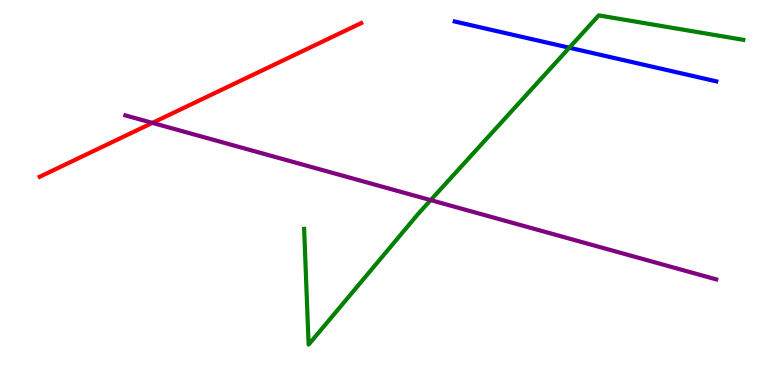[{'lines': ['blue', 'red'], 'intersections': []}, {'lines': ['green', 'red'], 'intersections': []}, {'lines': ['purple', 'red'], 'intersections': [{'x': 1.97, 'y': 6.81}]}, {'lines': ['blue', 'green'], 'intersections': [{'x': 7.35, 'y': 8.76}]}, {'lines': ['blue', 'purple'], 'intersections': []}, {'lines': ['green', 'purple'], 'intersections': [{'x': 5.56, 'y': 4.8}]}]